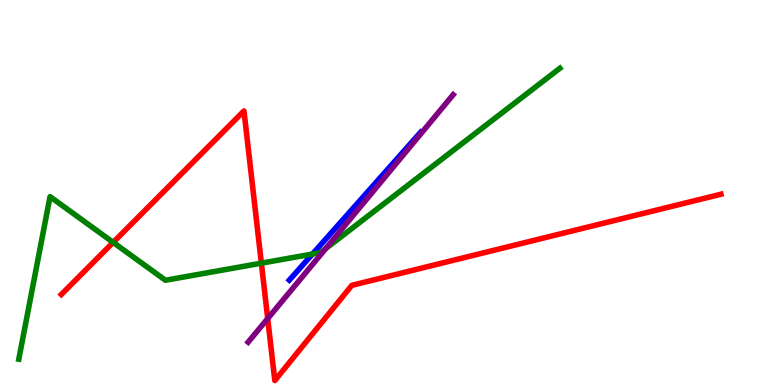[{'lines': ['blue', 'red'], 'intersections': []}, {'lines': ['green', 'red'], 'intersections': [{'x': 1.46, 'y': 3.7}, {'x': 3.37, 'y': 3.16}]}, {'lines': ['purple', 'red'], 'intersections': [{'x': 3.45, 'y': 1.73}]}, {'lines': ['blue', 'green'], 'intersections': [{'x': 4.03, 'y': 3.4}]}, {'lines': ['blue', 'purple'], 'intersections': []}, {'lines': ['green', 'purple'], 'intersections': [{'x': 4.2, 'y': 3.54}]}]